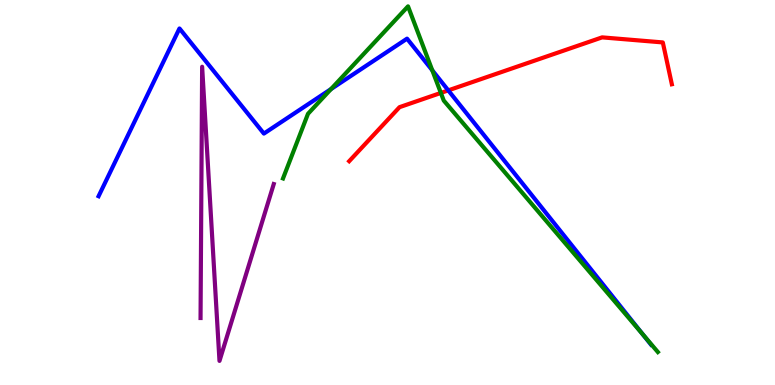[{'lines': ['blue', 'red'], 'intersections': [{'x': 5.78, 'y': 7.65}]}, {'lines': ['green', 'red'], 'intersections': [{'x': 5.69, 'y': 7.59}]}, {'lines': ['purple', 'red'], 'intersections': []}, {'lines': ['blue', 'green'], 'intersections': [{'x': 4.27, 'y': 7.69}, {'x': 5.58, 'y': 8.17}, {'x': 8.29, 'y': 1.32}]}, {'lines': ['blue', 'purple'], 'intersections': []}, {'lines': ['green', 'purple'], 'intersections': []}]